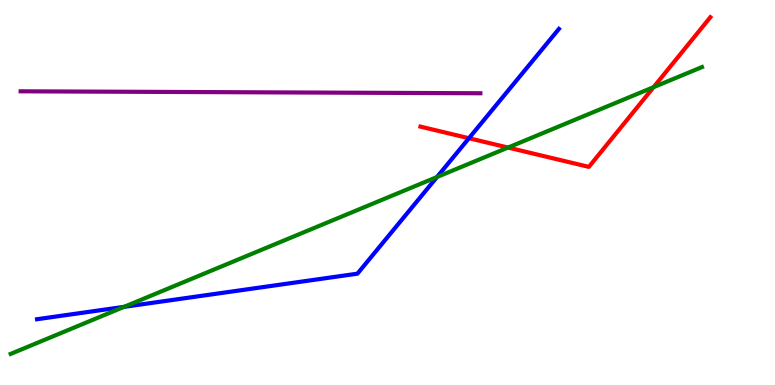[{'lines': ['blue', 'red'], 'intersections': [{'x': 6.05, 'y': 6.41}]}, {'lines': ['green', 'red'], 'intersections': [{'x': 6.56, 'y': 6.17}, {'x': 8.43, 'y': 7.74}]}, {'lines': ['purple', 'red'], 'intersections': []}, {'lines': ['blue', 'green'], 'intersections': [{'x': 1.6, 'y': 2.03}, {'x': 5.64, 'y': 5.4}]}, {'lines': ['blue', 'purple'], 'intersections': []}, {'lines': ['green', 'purple'], 'intersections': []}]